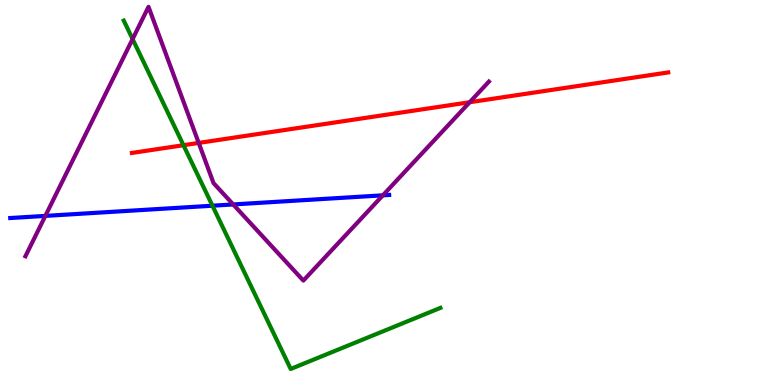[{'lines': ['blue', 'red'], 'intersections': []}, {'lines': ['green', 'red'], 'intersections': [{'x': 2.37, 'y': 6.23}]}, {'lines': ['purple', 'red'], 'intersections': [{'x': 2.56, 'y': 6.29}, {'x': 6.06, 'y': 7.34}]}, {'lines': ['blue', 'green'], 'intersections': [{'x': 2.74, 'y': 4.66}]}, {'lines': ['blue', 'purple'], 'intersections': [{'x': 0.585, 'y': 4.39}, {'x': 3.01, 'y': 4.69}, {'x': 4.94, 'y': 4.93}]}, {'lines': ['green', 'purple'], 'intersections': [{'x': 1.71, 'y': 8.99}]}]